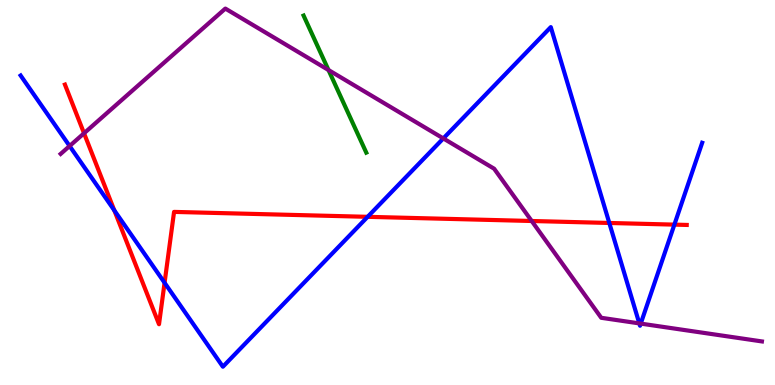[{'lines': ['blue', 'red'], 'intersections': [{'x': 1.48, 'y': 4.54}, {'x': 2.12, 'y': 2.66}, {'x': 4.74, 'y': 4.37}, {'x': 7.86, 'y': 4.21}, {'x': 8.7, 'y': 4.17}]}, {'lines': ['green', 'red'], 'intersections': []}, {'lines': ['purple', 'red'], 'intersections': [{'x': 1.08, 'y': 6.54}, {'x': 6.86, 'y': 4.26}]}, {'lines': ['blue', 'green'], 'intersections': []}, {'lines': ['blue', 'purple'], 'intersections': [{'x': 0.898, 'y': 6.21}, {'x': 5.72, 'y': 6.4}, {'x': 8.25, 'y': 1.6}, {'x': 8.27, 'y': 1.59}]}, {'lines': ['green', 'purple'], 'intersections': [{'x': 4.24, 'y': 8.18}]}]